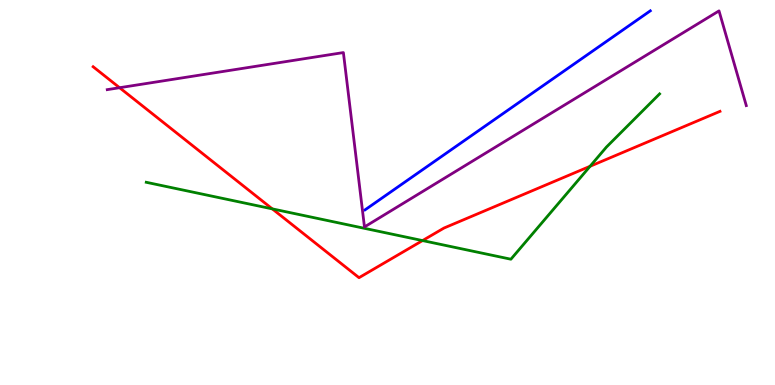[{'lines': ['blue', 'red'], 'intersections': []}, {'lines': ['green', 'red'], 'intersections': [{'x': 3.51, 'y': 4.57}, {'x': 5.45, 'y': 3.75}, {'x': 7.61, 'y': 5.68}]}, {'lines': ['purple', 'red'], 'intersections': [{'x': 1.54, 'y': 7.72}]}, {'lines': ['blue', 'green'], 'intersections': []}, {'lines': ['blue', 'purple'], 'intersections': []}, {'lines': ['green', 'purple'], 'intersections': []}]